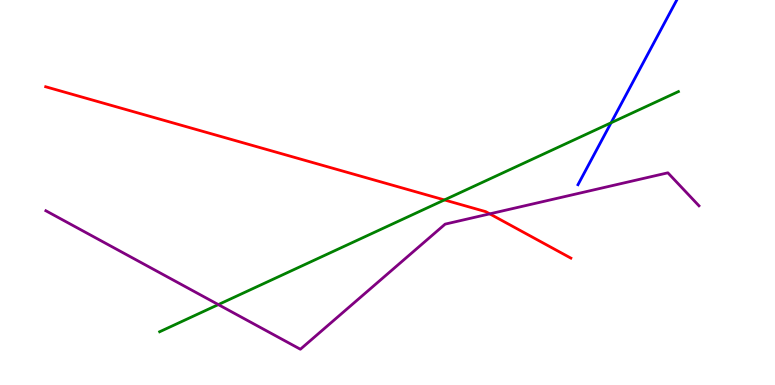[{'lines': ['blue', 'red'], 'intersections': []}, {'lines': ['green', 'red'], 'intersections': [{'x': 5.73, 'y': 4.81}]}, {'lines': ['purple', 'red'], 'intersections': [{'x': 6.32, 'y': 4.45}]}, {'lines': ['blue', 'green'], 'intersections': [{'x': 7.89, 'y': 6.81}]}, {'lines': ['blue', 'purple'], 'intersections': []}, {'lines': ['green', 'purple'], 'intersections': [{'x': 2.82, 'y': 2.09}]}]